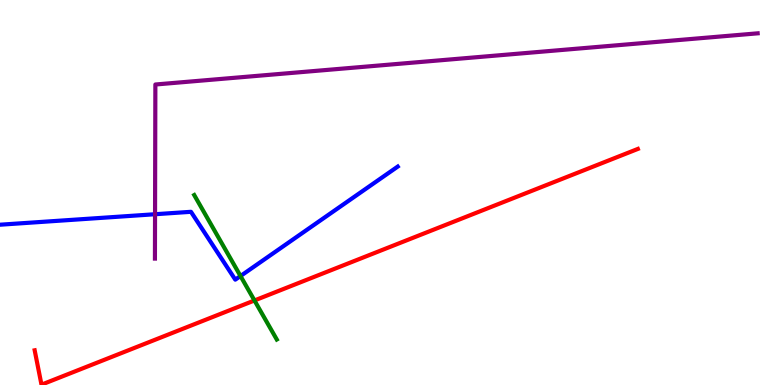[{'lines': ['blue', 'red'], 'intersections': []}, {'lines': ['green', 'red'], 'intersections': [{'x': 3.28, 'y': 2.2}]}, {'lines': ['purple', 'red'], 'intersections': []}, {'lines': ['blue', 'green'], 'intersections': [{'x': 3.1, 'y': 2.83}]}, {'lines': ['blue', 'purple'], 'intersections': [{'x': 2.0, 'y': 4.44}]}, {'lines': ['green', 'purple'], 'intersections': []}]